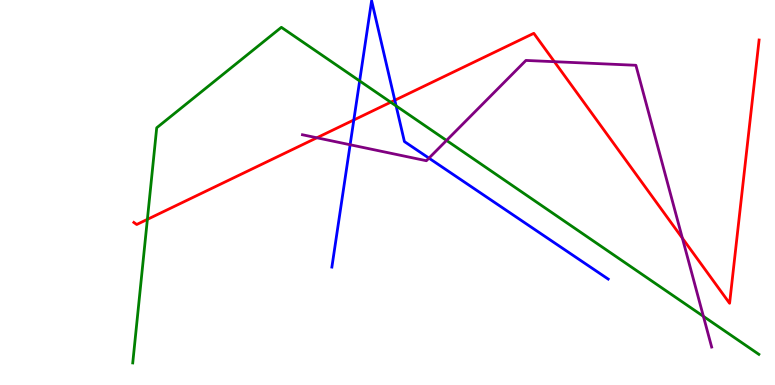[{'lines': ['blue', 'red'], 'intersections': [{'x': 4.57, 'y': 6.88}, {'x': 5.09, 'y': 7.4}]}, {'lines': ['green', 'red'], 'intersections': [{'x': 1.9, 'y': 4.3}, {'x': 5.04, 'y': 7.35}]}, {'lines': ['purple', 'red'], 'intersections': [{'x': 4.09, 'y': 6.42}, {'x': 7.15, 'y': 8.4}, {'x': 8.81, 'y': 3.81}]}, {'lines': ['blue', 'green'], 'intersections': [{'x': 4.64, 'y': 7.9}, {'x': 5.11, 'y': 7.25}]}, {'lines': ['blue', 'purple'], 'intersections': [{'x': 4.52, 'y': 6.24}, {'x': 5.53, 'y': 5.89}]}, {'lines': ['green', 'purple'], 'intersections': [{'x': 5.76, 'y': 6.35}, {'x': 9.08, 'y': 1.78}]}]